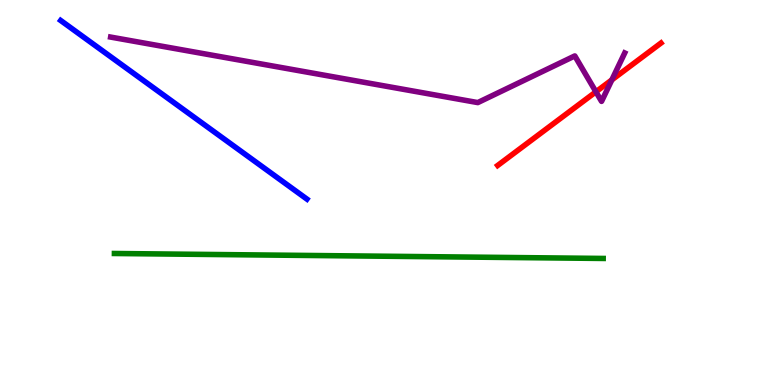[{'lines': ['blue', 'red'], 'intersections': []}, {'lines': ['green', 'red'], 'intersections': []}, {'lines': ['purple', 'red'], 'intersections': [{'x': 7.69, 'y': 7.62}, {'x': 7.89, 'y': 7.93}]}, {'lines': ['blue', 'green'], 'intersections': []}, {'lines': ['blue', 'purple'], 'intersections': []}, {'lines': ['green', 'purple'], 'intersections': []}]